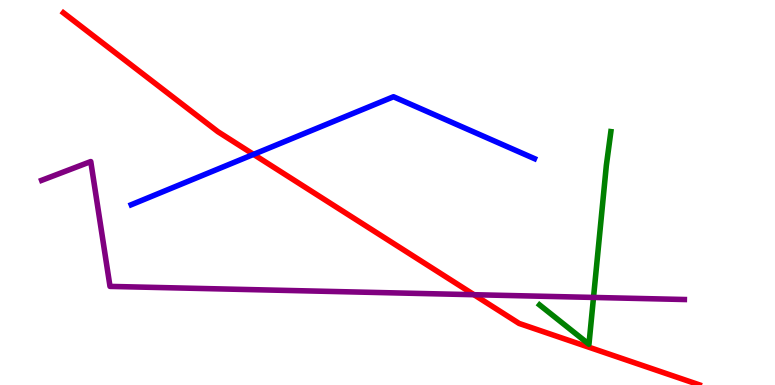[{'lines': ['blue', 'red'], 'intersections': [{'x': 3.27, 'y': 5.99}]}, {'lines': ['green', 'red'], 'intersections': []}, {'lines': ['purple', 'red'], 'intersections': [{'x': 6.12, 'y': 2.35}]}, {'lines': ['blue', 'green'], 'intersections': []}, {'lines': ['blue', 'purple'], 'intersections': []}, {'lines': ['green', 'purple'], 'intersections': [{'x': 7.66, 'y': 2.27}]}]